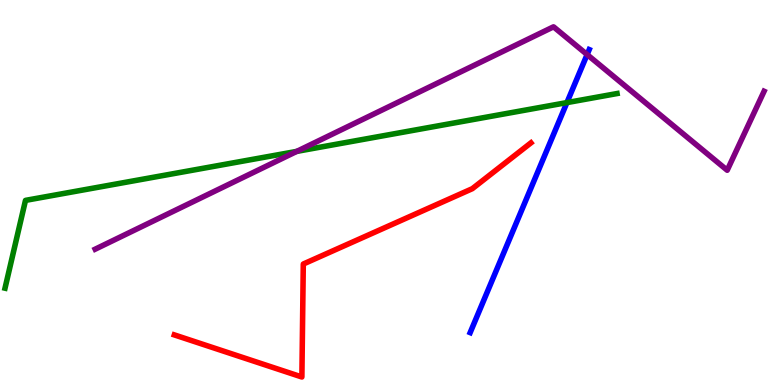[{'lines': ['blue', 'red'], 'intersections': []}, {'lines': ['green', 'red'], 'intersections': []}, {'lines': ['purple', 'red'], 'intersections': []}, {'lines': ['blue', 'green'], 'intersections': [{'x': 7.32, 'y': 7.33}]}, {'lines': ['blue', 'purple'], 'intersections': [{'x': 7.58, 'y': 8.58}]}, {'lines': ['green', 'purple'], 'intersections': [{'x': 3.83, 'y': 6.07}]}]